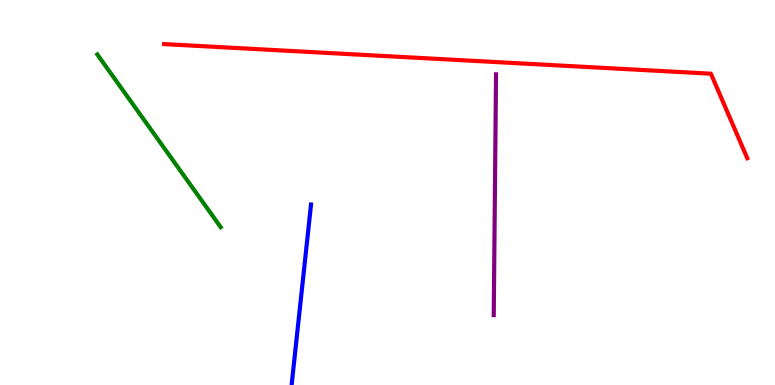[{'lines': ['blue', 'red'], 'intersections': []}, {'lines': ['green', 'red'], 'intersections': []}, {'lines': ['purple', 'red'], 'intersections': []}, {'lines': ['blue', 'green'], 'intersections': []}, {'lines': ['blue', 'purple'], 'intersections': []}, {'lines': ['green', 'purple'], 'intersections': []}]